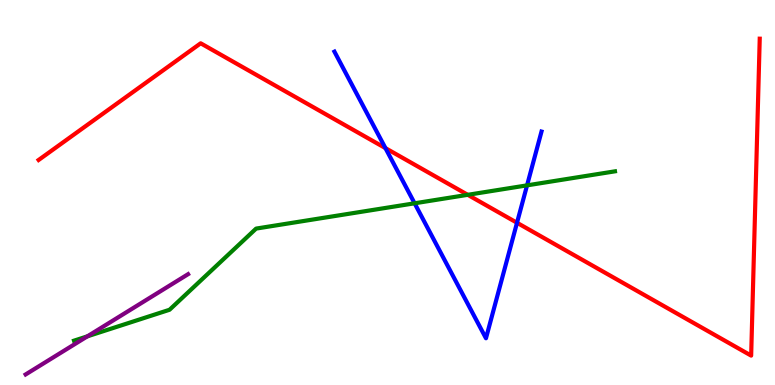[{'lines': ['blue', 'red'], 'intersections': [{'x': 4.97, 'y': 6.15}, {'x': 6.67, 'y': 4.21}]}, {'lines': ['green', 'red'], 'intersections': [{'x': 6.04, 'y': 4.94}]}, {'lines': ['purple', 'red'], 'intersections': []}, {'lines': ['blue', 'green'], 'intersections': [{'x': 5.35, 'y': 4.72}, {'x': 6.8, 'y': 5.19}]}, {'lines': ['blue', 'purple'], 'intersections': []}, {'lines': ['green', 'purple'], 'intersections': [{'x': 1.13, 'y': 1.26}]}]